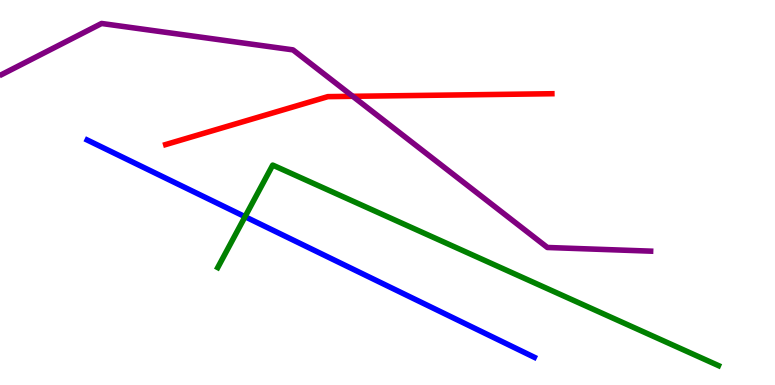[{'lines': ['blue', 'red'], 'intersections': []}, {'lines': ['green', 'red'], 'intersections': []}, {'lines': ['purple', 'red'], 'intersections': [{'x': 4.55, 'y': 7.5}]}, {'lines': ['blue', 'green'], 'intersections': [{'x': 3.16, 'y': 4.37}]}, {'lines': ['blue', 'purple'], 'intersections': []}, {'lines': ['green', 'purple'], 'intersections': []}]